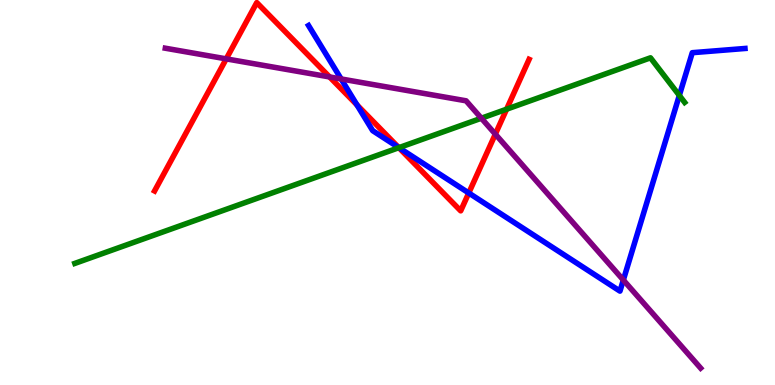[{'lines': ['blue', 'red'], 'intersections': [{'x': 4.61, 'y': 7.27}, {'x': 5.14, 'y': 6.17}, {'x': 6.05, 'y': 4.99}]}, {'lines': ['green', 'red'], 'intersections': [{'x': 5.15, 'y': 6.16}, {'x': 6.54, 'y': 7.16}]}, {'lines': ['purple', 'red'], 'intersections': [{'x': 2.92, 'y': 8.47}, {'x': 4.25, 'y': 8.0}, {'x': 6.39, 'y': 6.52}]}, {'lines': ['blue', 'green'], 'intersections': [{'x': 5.15, 'y': 6.16}, {'x': 8.77, 'y': 7.52}]}, {'lines': ['blue', 'purple'], 'intersections': [{'x': 4.4, 'y': 7.95}, {'x': 8.04, 'y': 2.73}]}, {'lines': ['green', 'purple'], 'intersections': [{'x': 6.21, 'y': 6.93}]}]